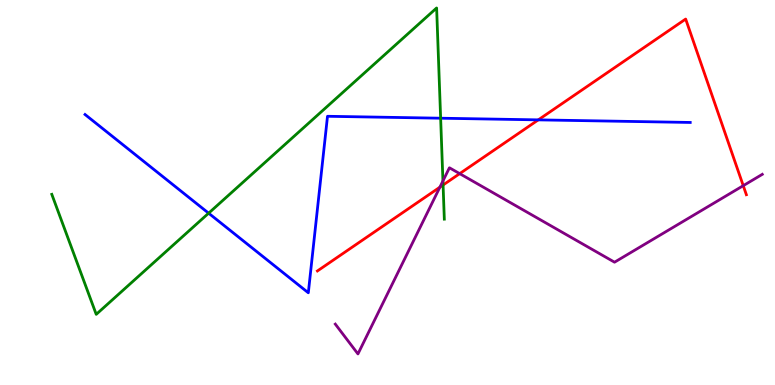[{'lines': ['blue', 'red'], 'intersections': [{'x': 6.95, 'y': 6.89}]}, {'lines': ['green', 'red'], 'intersections': [{'x': 5.72, 'y': 5.19}]}, {'lines': ['purple', 'red'], 'intersections': [{'x': 5.68, 'y': 5.14}, {'x': 5.93, 'y': 5.49}, {'x': 9.59, 'y': 5.18}]}, {'lines': ['blue', 'green'], 'intersections': [{'x': 2.69, 'y': 4.46}, {'x': 5.69, 'y': 6.93}]}, {'lines': ['blue', 'purple'], 'intersections': []}, {'lines': ['green', 'purple'], 'intersections': [{'x': 5.72, 'y': 5.3}]}]